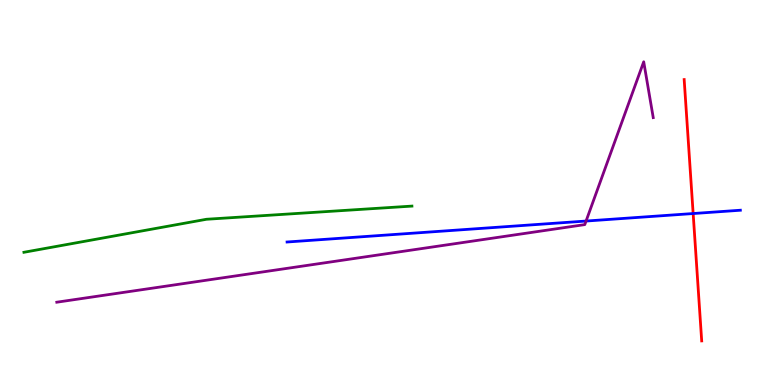[{'lines': ['blue', 'red'], 'intersections': [{'x': 8.94, 'y': 4.45}]}, {'lines': ['green', 'red'], 'intersections': []}, {'lines': ['purple', 'red'], 'intersections': []}, {'lines': ['blue', 'green'], 'intersections': []}, {'lines': ['blue', 'purple'], 'intersections': [{'x': 7.56, 'y': 4.26}]}, {'lines': ['green', 'purple'], 'intersections': []}]